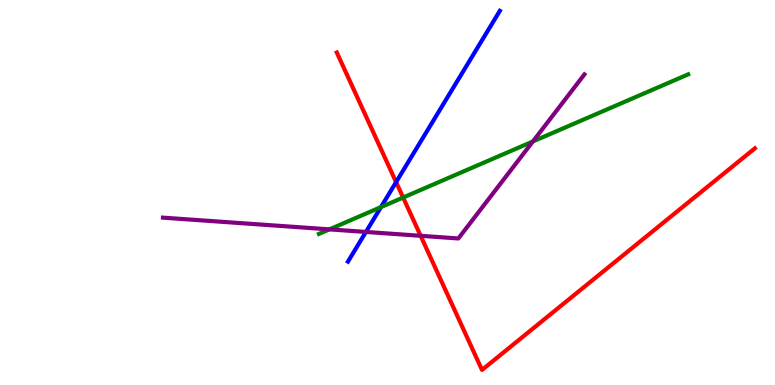[{'lines': ['blue', 'red'], 'intersections': [{'x': 5.11, 'y': 5.27}]}, {'lines': ['green', 'red'], 'intersections': [{'x': 5.2, 'y': 4.87}]}, {'lines': ['purple', 'red'], 'intersections': [{'x': 5.43, 'y': 3.88}]}, {'lines': ['blue', 'green'], 'intersections': [{'x': 4.92, 'y': 4.62}]}, {'lines': ['blue', 'purple'], 'intersections': [{'x': 4.72, 'y': 3.98}]}, {'lines': ['green', 'purple'], 'intersections': [{'x': 4.25, 'y': 4.04}, {'x': 6.88, 'y': 6.33}]}]